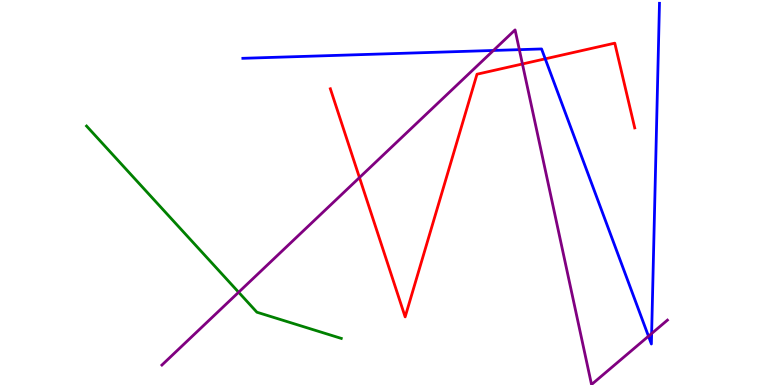[{'lines': ['blue', 'red'], 'intersections': [{'x': 7.04, 'y': 8.47}]}, {'lines': ['green', 'red'], 'intersections': []}, {'lines': ['purple', 'red'], 'intersections': [{'x': 4.64, 'y': 5.39}, {'x': 6.74, 'y': 8.34}]}, {'lines': ['blue', 'green'], 'intersections': []}, {'lines': ['blue', 'purple'], 'intersections': [{'x': 6.37, 'y': 8.69}, {'x': 6.7, 'y': 8.71}, {'x': 8.37, 'y': 1.27}, {'x': 8.41, 'y': 1.34}]}, {'lines': ['green', 'purple'], 'intersections': [{'x': 3.08, 'y': 2.41}]}]